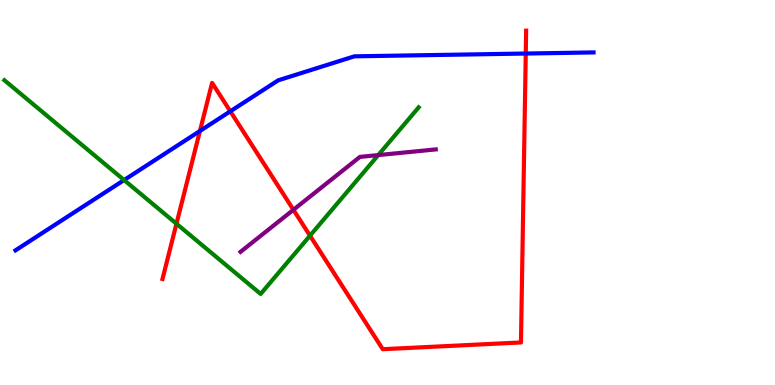[{'lines': ['blue', 'red'], 'intersections': [{'x': 2.58, 'y': 6.6}, {'x': 2.97, 'y': 7.11}, {'x': 6.78, 'y': 8.61}]}, {'lines': ['green', 'red'], 'intersections': [{'x': 2.28, 'y': 4.19}, {'x': 4.0, 'y': 3.88}]}, {'lines': ['purple', 'red'], 'intersections': [{'x': 3.79, 'y': 4.55}]}, {'lines': ['blue', 'green'], 'intersections': [{'x': 1.6, 'y': 5.32}]}, {'lines': ['blue', 'purple'], 'intersections': []}, {'lines': ['green', 'purple'], 'intersections': [{'x': 4.88, 'y': 5.97}]}]